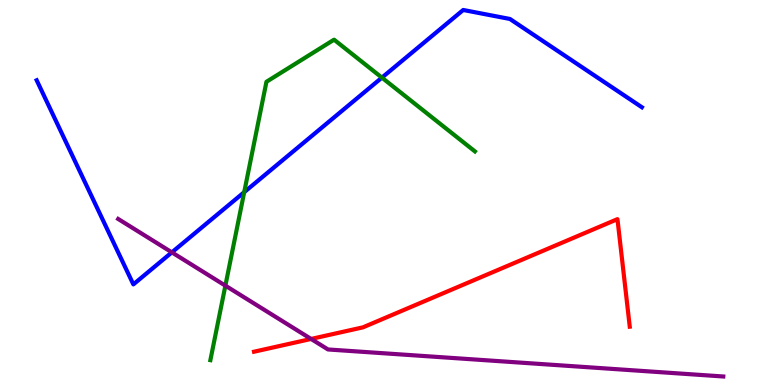[{'lines': ['blue', 'red'], 'intersections': []}, {'lines': ['green', 'red'], 'intersections': []}, {'lines': ['purple', 'red'], 'intersections': [{'x': 4.01, 'y': 1.2}]}, {'lines': ['blue', 'green'], 'intersections': [{'x': 3.15, 'y': 5.01}, {'x': 4.93, 'y': 7.98}]}, {'lines': ['blue', 'purple'], 'intersections': [{'x': 2.22, 'y': 3.45}]}, {'lines': ['green', 'purple'], 'intersections': [{'x': 2.91, 'y': 2.58}]}]